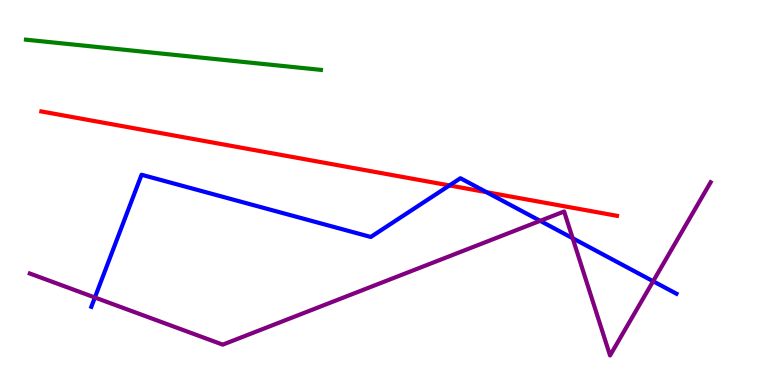[{'lines': ['blue', 'red'], 'intersections': [{'x': 5.8, 'y': 5.18}, {'x': 6.28, 'y': 5.01}]}, {'lines': ['green', 'red'], 'intersections': []}, {'lines': ['purple', 'red'], 'intersections': []}, {'lines': ['blue', 'green'], 'intersections': []}, {'lines': ['blue', 'purple'], 'intersections': [{'x': 1.22, 'y': 2.27}, {'x': 6.97, 'y': 4.26}, {'x': 7.39, 'y': 3.81}, {'x': 8.43, 'y': 2.69}]}, {'lines': ['green', 'purple'], 'intersections': []}]